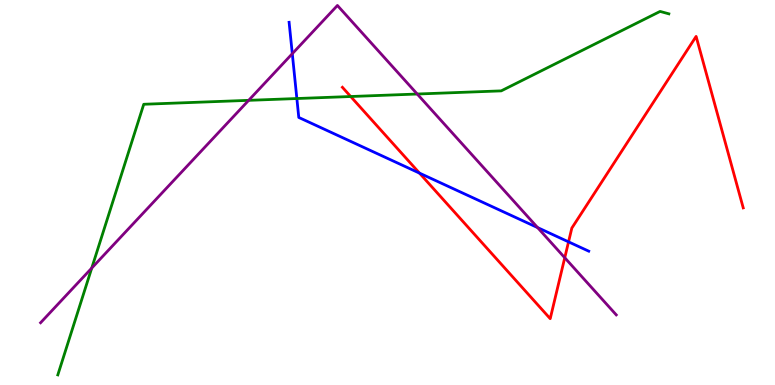[{'lines': ['blue', 'red'], 'intersections': [{'x': 5.41, 'y': 5.5}, {'x': 7.34, 'y': 3.72}]}, {'lines': ['green', 'red'], 'intersections': [{'x': 4.53, 'y': 7.49}]}, {'lines': ['purple', 'red'], 'intersections': [{'x': 7.29, 'y': 3.31}]}, {'lines': ['blue', 'green'], 'intersections': [{'x': 3.83, 'y': 7.44}]}, {'lines': ['blue', 'purple'], 'intersections': [{'x': 3.77, 'y': 8.61}, {'x': 6.94, 'y': 4.09}]}, {'lines': ['green', 'purple'], 'intersections': [{'x': 1.18, 'y': 3.04}, {'x': 3.21, 'y': 7.39}, {'x': 5.38, 'y': 7.56}]}]